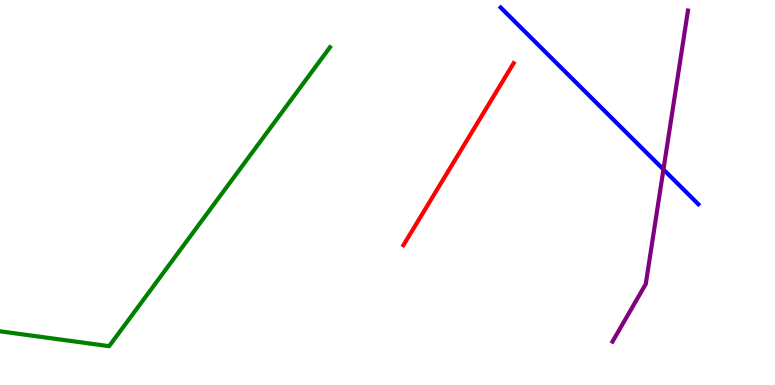[{'lines': ['blue', 'red'], 'intersections': []}, {'lines': ['green', 'red'], 'intersections': []}, {'lines': ['purple', 'red'], 'intersections': []}, {'lines': ['blue', 'green'], 'intersections': []}, {'lines': ['blue', 'purple'], 'intersections': [{'x': 8.56, 'y': 5.6}]}, {'lines': ['green', 'purple'], 'intersections': []}]